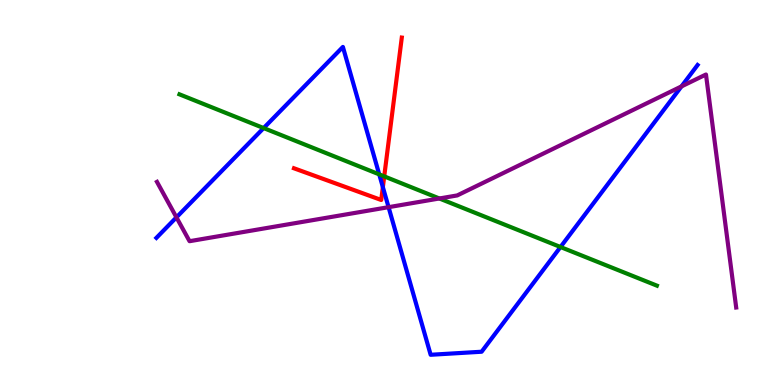[{'lines': ['blue', 'red'], 'intersections': [{'x': 4.94, 'y': 5.14}]}, {'lines': ['green', 'red'], 'intersections': [{'x': 4.96, 'y': 5.42}]}, {'lines': ['purple', 'red'], 'intersections': []}, {'lines': ['blue', 'green'], 'intersections': [{'x': 3.4, 'y': 6.67}, {'x': 4.89, 'y': 5.47}, {'x': 7.23, 'y': 3.58}]}, {'lines': ['blue', 'purple'], 'intersections': [{'x': 2.28, 'y': 4.35}, {'x': 5.01, 'y': 4.62}, {'x': 8.79, 'y': 7.76}]}, {'lines': ['green', 'purple'], 'intersections': [{'x': 5.67, 'y': 4.84}]}]